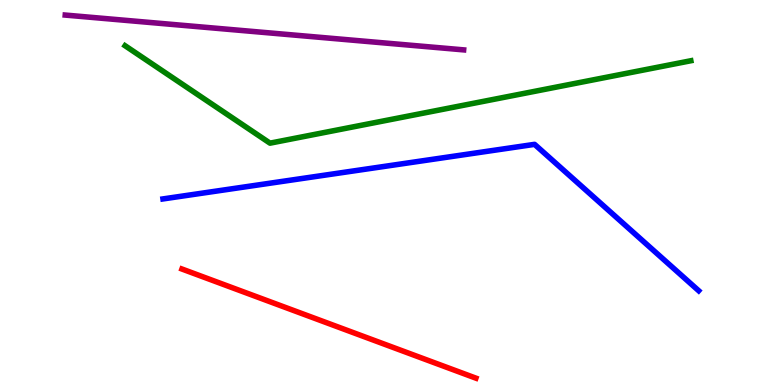[{'lines': ['blue', 'red'], 'intersections': []}, {'lines': ['green', 'red'], 'intersections': []}, {'lines': ['purple', 'red'], 'intersections': []}, {'lines': ['blue', 'green'], 'intersections': []}, {'lines': ['blue', 'purple'], 'intersections': []}, {'lines': ['green', 'purple'], 'intersections': []}]